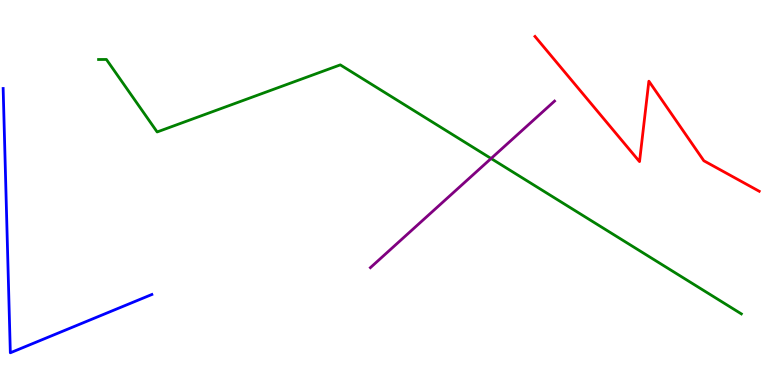[{'lines': ['blue', 'red'], 'intersections': []}, {'lines': ['green', 'red'], 'intersections': []}, {'lines': ['purple', 'red'], 'intersections': []}, {'lines': ['blue', 'green'], 'intersections': []}, {'lines': ['blue', 'purple'], 'intersections': []}, {'lines': ['green', 'purple'], 'intersections': [{'x': 6.34, 'y': 5.88}]}]